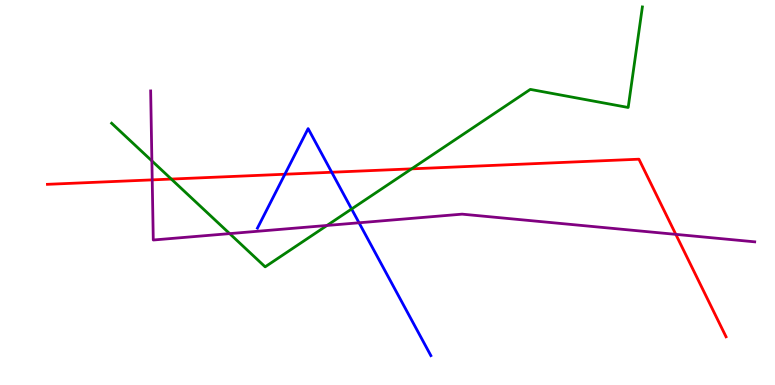[{'lines': ['blue', 'red'], 'intersections': [{'x': 3.68, 'y': 5.47}, {'x': 4.28, 'y': 5.53}]}, {'lines': ['green', 'red'], 'intersections': [{'x': 2.21, 'y': 5.35}, {'x': 5.31, 'y': 5.61}]}, {'lines': ['purple', 'red'], 'intersections': [{'x': 1.96, 'y': 5.33}, {'x': 8.72, 'y': 3.91}]}, {'lines': ['blue', 'green'], 'intersections': [{'x': 4.54, 'y': 4.57}]}, {'lines': ['blue', 'purple'], 'intersections': [{'x': 4.63, 'y': 4.21}]}, {'lines': ['green', 'purple'], 'intersections': [{'x': 1.96, 'y': 5.82}, {'x': 2.96, 'y': 3.93}, {'x': 4.22, 'y': 4.14}]}]